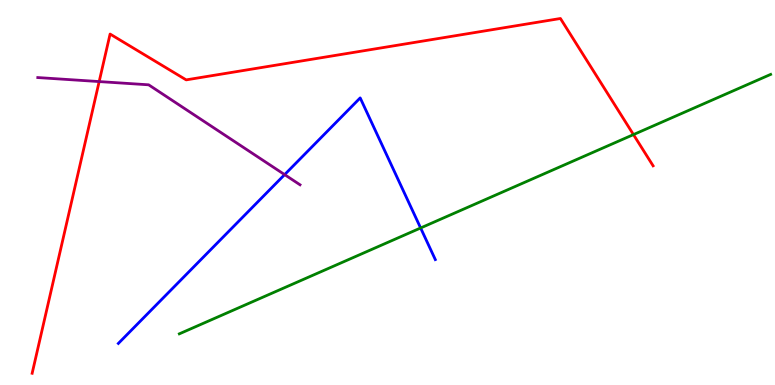[{'lines': ['blue', 'red'], 'intersections': []}, {'lines': ['green', 'red'], 'intersections': [{'x': 8.17, 'y': 6.5}]}, {'lines': ['purple', 'red'], 'intersections': [{'x': 1.28, 'y': 7.88}]}, {'lines': ['blue', 'green'], 'intersections': [{'x': 5.43, 'y': 4.08}]}, {'lines': ['blue', 'purple'], 'intersections': [{'x': 3.67, 'y': 5.46}]}, {'lines': ['green', 'purple'], 'intersections': []}]